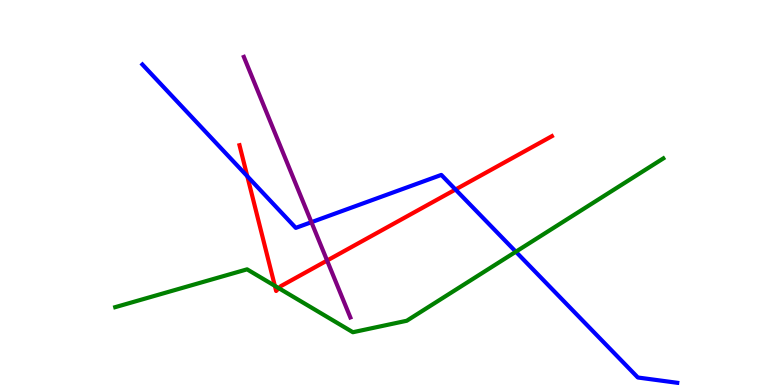[{'lines': ['blue', 'red'], 'intersections': [{'x': 3.19, 'y': 5.42}, {'x': 5.88, 'y': 5.08}]}, {'lines': ['green', 'red'], 'intersections': [{'x': 3.55, 'y': 2.58}, {'x': 3.6, 'y': 2.51}]}, {'lines': ['purple', 'red'], 'intersections': [{'x': 4.22, 'y': 3.23}]}, {'lines': ['blue', 'green'], 'intersections': [{'x': 6.66, 'y': 3.46}]}, {'lines': ['blue', 'purple'], 'intersections': [{'x': 4.02, 'y': 4.23}]}, {'lines': ['green', 'purple'], 'intersections': []}]